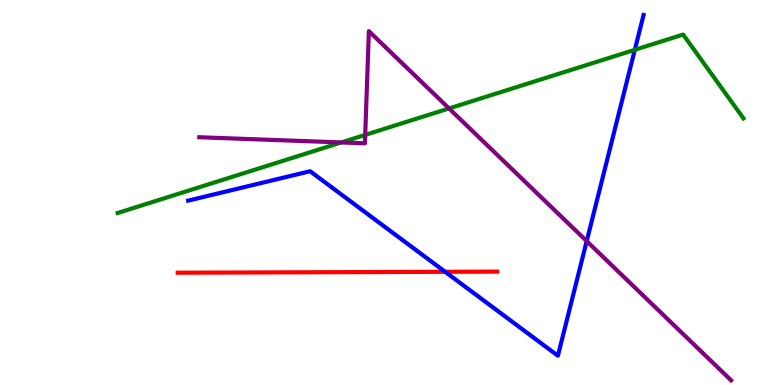[{'lines': ['blue', 'red'], 'intersections': [{'x': 5.74, 'y': 2.94}]}, {'lines': ['green', 'red'], 'intersections': []}, {'lines': ['purple', 'red'], 'intersections': []}, {'lines': ['blue', 'green'], 'intersections': [{'x': 8.19, 'y': 8.71}]}, {'lines': ['blue', 'purple'], 'intersections': [{'x': 7.57, 'y': 3.74}]}, {'lines': ['green', 'purple'], 'intersections': [{'x': 4.4, 'y': 6.3}, {'x': 4.71, 'y': 6.5}, {'x': 5.79, 'y': 7.18}]}]